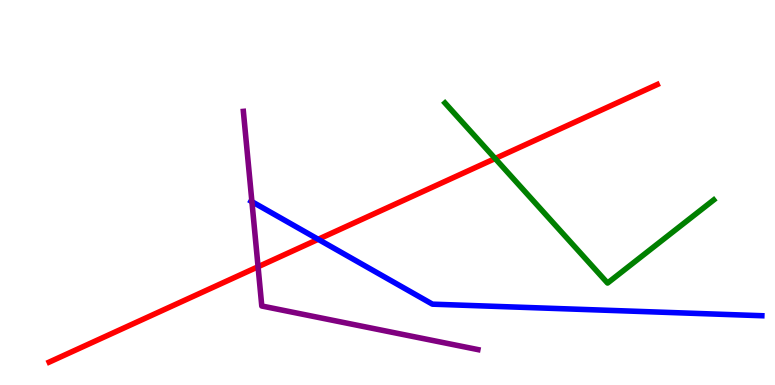[{'lines': ['blue', 'red'], 'intersections': [{'x': 4.11, 'y': 3.78}]}, {'lines': ['green', 'red'], 'intersections': [{'x': 6.39, 'y': 5.88}]}, {'lines': ['purple', 'red'], 'intersections': [{'x': 3.33, 'y': 3.07}]}, {'lines': ['blue', 'green'], 'intersections': []}, {'lines': ['blue', 'purple'], 'intersections': [{'x': 3.25, 'y': 4.76}]}, {'lines': ['green', 'purple'], 'intersections': []}]